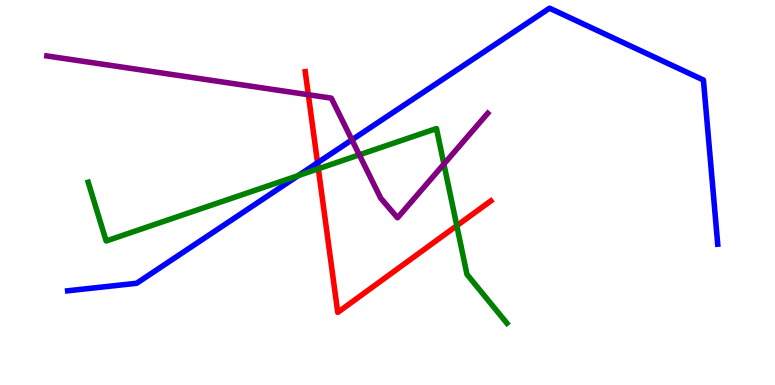[{'lines': ['blue', 'red'], 'intersections': [{'x': 4.1, 'y': 5.77}]}, {'lines': ['green', 'red'], 'intersections': [{'x': 4.11, 'y': 5.62}, {'x': 5.89, 'y': 4.14}]}, {'lines': ['purple', 'red'], 'intersections': [{'x': 3.98, 'y': 7.54}]}, {'lines': ['blue', 'green'], 'intersections': [{'x': 3.85, 'y': 5.44}]}, {'lines': ['blue', 'purple'], 'intersections': [{'x': 4.54, 'y': 6.37}]}, {'lines': ['green', 'purple'], 'intersections': [{'x': 4.64, 'y': 5.98}, {'x': 5.73, 'y': 5.74}]}]